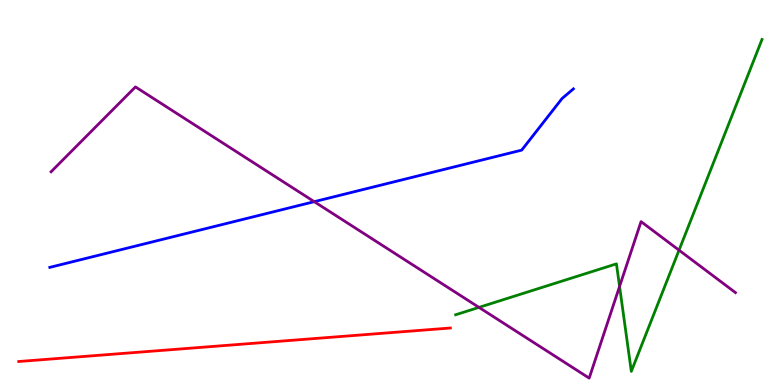[{'lines': ['blue', 'red'], 'intersections': []}, {'lines': ['green', 'red'], 'intersections': []}, {'lines': ['purple', 'red'], 'intersections': []}, {'lines': ['blue', 'green'], 'intersections': []}, {'lines': ['blue', 'purple'], 'intersections': [{'x': 4.05, 'y': 4.76}]}, {'lines': ['green', 'purple'], 'intersections': [{'x': 6.18, 'y': 2.02}, {'x': 7.99, 'y': 2.56}, {'x': 8.76, 'y': 3.5}]}]